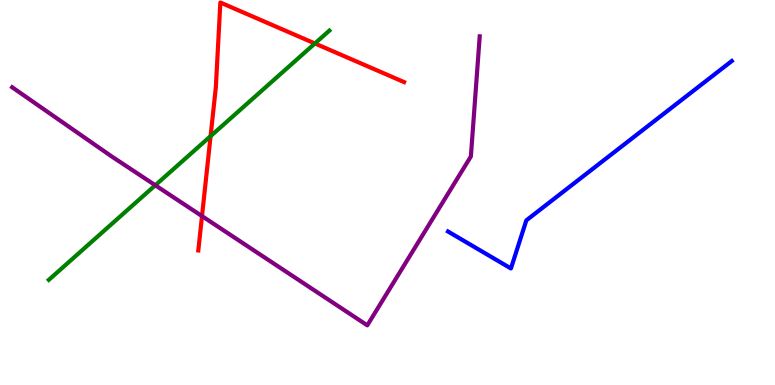[{'lines': ['blue', 'red'], 'intersections': []}, {'lines': ['green', 'red'], 'intersections': [{'x': 2.72, 'y': 6.46}, {'x': 4.06, 'y': 8.87}]}, {'lines': ['purple', 'red'], 'intersections': [{'x': 2.61, 'y': 4.39}]}, {'lines': ['blue', 'green'], 'intersections': []}, {'lines': ['blue', 'purple'], 'intersections': []}, {'lines': ['green', 'purple'], 'intersections': [{'x': 2.0, 'y': 5.19}]}]